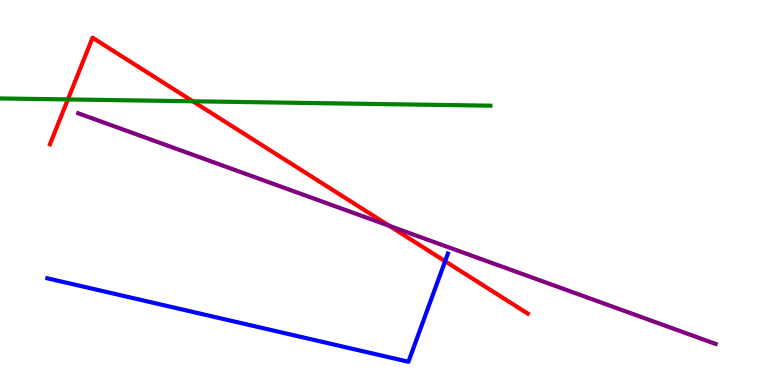[{'lines': ['blue', 'red'], 'intersections': [{'x': 5.74, 'y': 3.22}]}, {'lines': ['green', 'red'], 'intersections': [{'x': 0.876, 'y': 7.42}, {'x': 2.49, 'y': 7.37}]}, {'lines': ['purple', 'red'], 'intersections': [{'x': 5.02, 'y': 4.13}]}, {'lines': ['blue', 'green'], 'intersections': []}, {'lines': ['blue', 'purple'], 'intersections': []}, {'lines': ['green', 'purple'], 'intersections': []}]